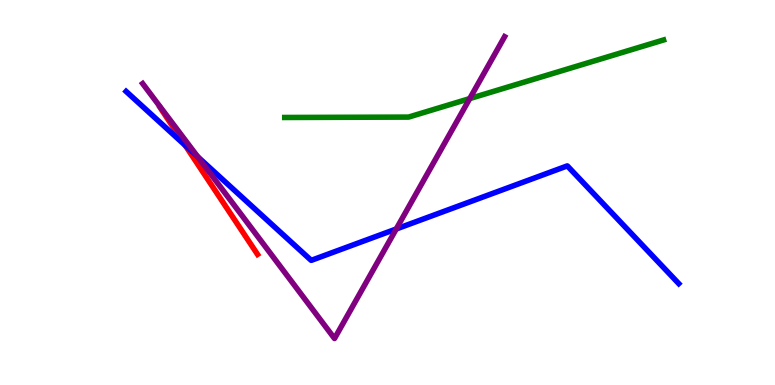[{'lines': ['blue', 'red'], 'intersections': [{'x': 2.39, 'y': 6.22}]}, {'lines': ['green', 'red'], 'intersections': []}, {'lines': ['purple', 'red'], 'intersections': []}, {'lines': ['blue', 'green'], 'intersections': []}, {'lines': ['blue', 'purple'], 'intersections': [{'x': 2.55, 'y': 5.93}, {'x': 5.11, 'y': 4.05}]}, {'lines': ['green', 'purple'], 'intersections': [{'x': 6.06, 'y': 7.44}]}]